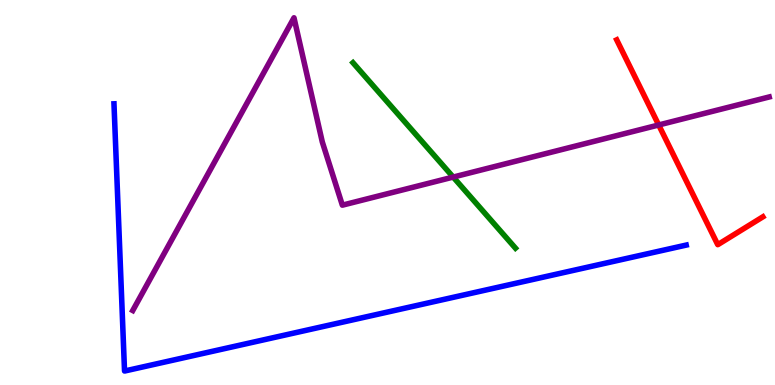[{'lines': ['blue', 'red'], 'intersections': []}, {'lines': ['green', 'red'], 'intersections': []}, {'lines': ['purple', 'red'], 'intersections': [{'x': 8.5, 'y': 6.75}]}, {'lines': ['blue', 'green'], 'intersections': []}, {'lines': ['blue', 'purple'], 'intersections': []}, {'lines': ['green', 'purple'], 'intersections': [{'x': 5.85, 'y': 5.4}]}]